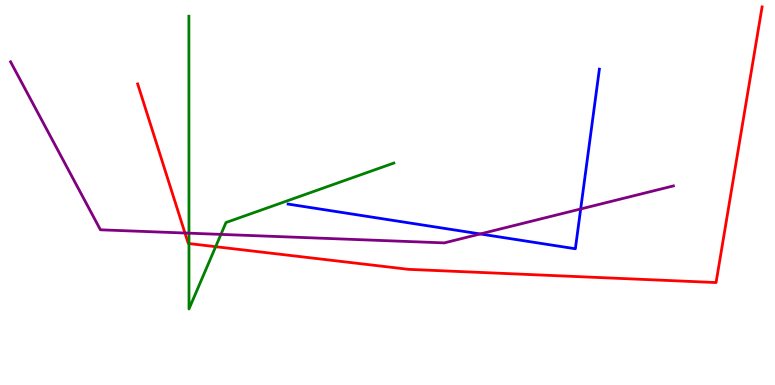[{'lines': ['blue', 'red'], 'intersections': []}, {'lines': ['green', 'red'], 'intersections': [{'x': 2.44, 'y': 3.67}, {'x': 2.78, 'y': 3.59}]}, {'lines': ['purple', 'red'], 'intersections': [{'x': 2.39, 'y': 3.95}]}, {'lines': ['blue', 'green'], 'intersections': []}, {'lines': ['blue', 'purple'], 'intersections': [{'x': 6.2, 'y': 3.92}, {'x': 7.49, 'y': 4.57}]}, {'lines': ['green', 'purple'], 'intersections': [{'x': 2.44, 'y': 3.94}, {'x': 2.85, 'y': 3.91}]}]